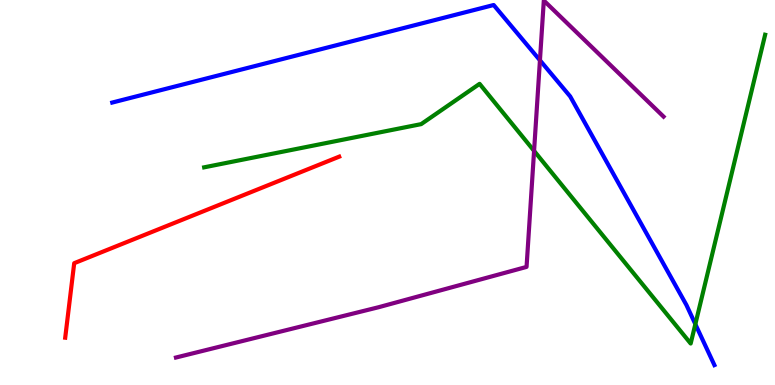[{'lines': ['blue', 'red'], 'intersections': []}, {'lines': ['green', 'red'], 'intersections': []}, {'lines': ['purple', 'red'], 'intersections': []}, {'lines': ['blue', 'green'], 'intersections': [{'x': 8.97, 'y': 1.58}]}, {'lines': ['blue', 'purple'], 'intersections': [{'x': 6.97, 'y': 8.43}]}, {'lines': ['green', 'purple'], 'intersections': [{'x': 6.89, 'y': 6.08}]}]